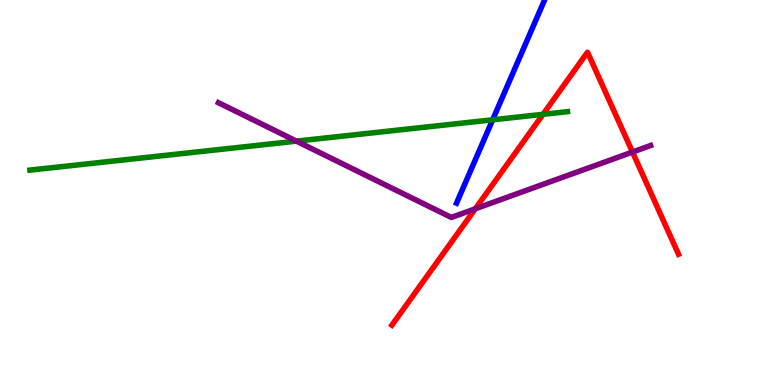[{'lines': ['blue', 'red'], 'intersections': []}, {'lines': ['green', 'red'], 'intersections': [{'x': 7.01, 'y': 7.03}]}, {'lines': ['purple', 'red'], 'intersections': [{'x': 6.13, 'y': 4.58}, {'x': 8.16, 'y': 6.05}]}, {'lines': ['blue', 'green'], 'intersections': [{'x': 6.36, 'y': 6.89}]}, {'lines': ['blue', 'purple'], 'intersections': []}, {'lines': ['green', 'purple'], 'intersections': [{'x': 3.82, 'y': 6.33}]}]